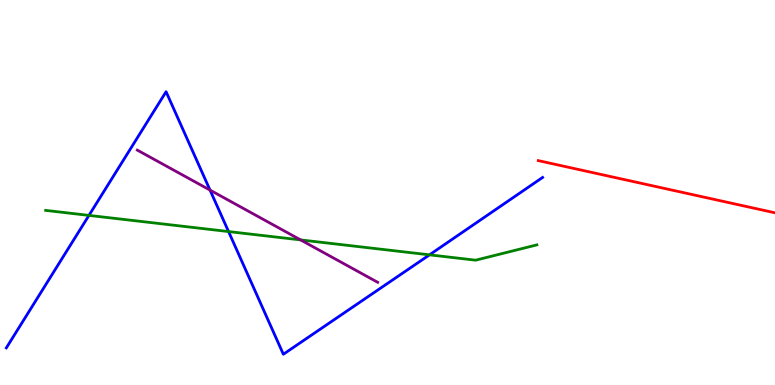[{'lines': ['blue', 'red'], 'intersections': []}, {'lines': ['green', 'red'], 'intersections': []}, {'lines': ['purple', 'red'], 'intersections': []}, {'lines': ['blue', 'green'], 'intersections': [{'x': 1.15, 'y': 4.41}, {'x': 2.95, 'y': 3.99}, {'x': 5.54, 'y': 3.38}]}, {'lines': ['blue', 'purple'], 'intersections': [{'x': 2.71, 'y': 5.06}]}, {'lines': ['green', 'purple'], 'intersections': [{'x': 3.88, 'y': 3.77}]}]